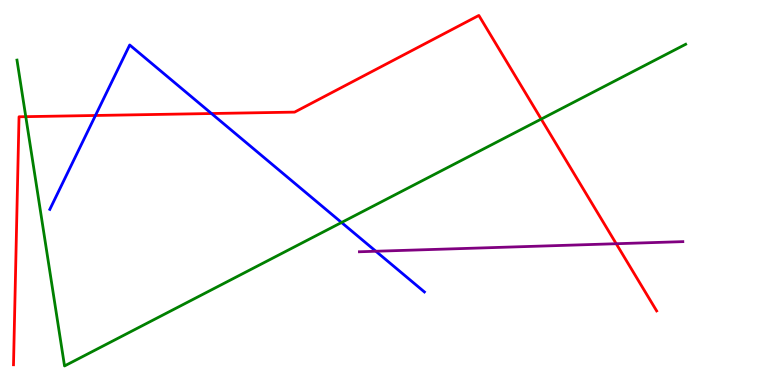[{'lines': ['blue', 'red'], 'intersections': [{'x': 1.23, 'y': 7.0}, {'x': 2.73, 'y': 7.05}]}, {'lines': ['green', 'red'], 'intersections': [{'x': 0.333, 'y': 6.97}, {'x': 6.98, 'y': 6.91}]}, {'lines': ['purple', 'red'], 'intersections': [{'x': 7.95, 'y': 3.67}]}, {'lines': ['blue', 'green'], 'intersections': [{'x': 4.41, 'y': 4.22}]}, {'lines': ['blue', 'purple'], 'intersections': [{'x': 4.85, 'y': 3.47}]}, {'lines': ['green', 'purple'], 'intersections': []}]